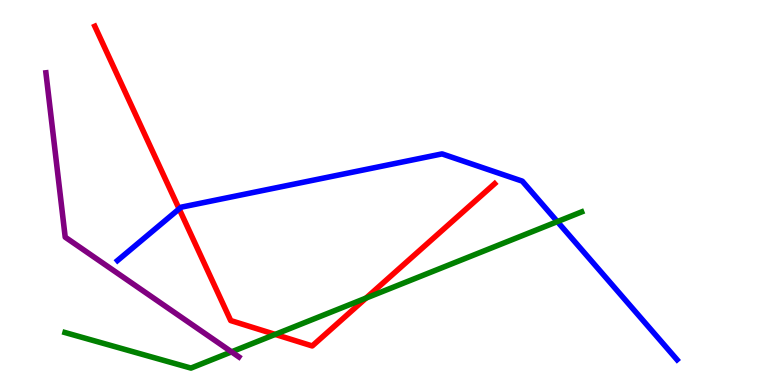[{'lines': ['blue', 'red'], 'intersections': [{'x': 2.31, 'y': 4.57}]}, {'lines': ['green', 'red'], 'intersections': [{'x': 3.55, 'y': 1.31}, {'x': 4.72, 'y': 2.26}]}, {'lines': ['purple', 'red'], 'intersections': []}, {'lines': ['blue', 'green'], 'intersections': [{'x': 7.19, 'y': 4.24}]}, {'lines': ['blue', 'purple'], 'intersections': []}, {'lines': ['green', 'purple'], 'intersections': [{'x': 2.99, 'y': 0.861}]}]